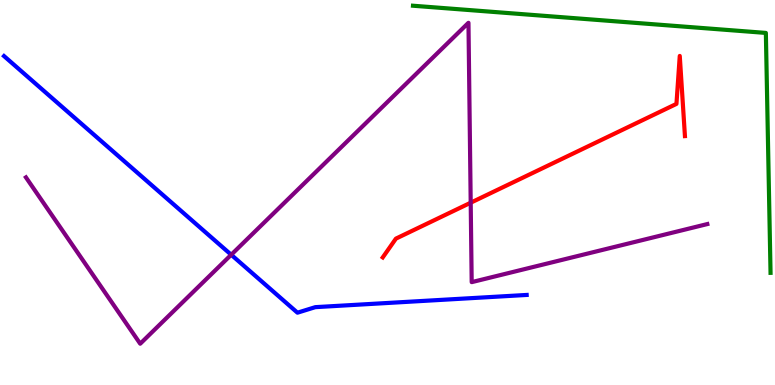[{'lines': ['blue', 'red'], 'intersections': []}, {'lines': ['green', 'red'], 'intersections': []}, {'lines': ['purple', 'red'], 'intersections': [{'x': 6.07, 'y': 4.73}]}, {'lines': ['blue', 'green'], 'intersections': []}, {'lines': ['blue', 'purple'], 'intersections': [{'x': 2.98, 'y': 3.38}]}, {'lines': ['green', 'purple'], 'intersections': []}]